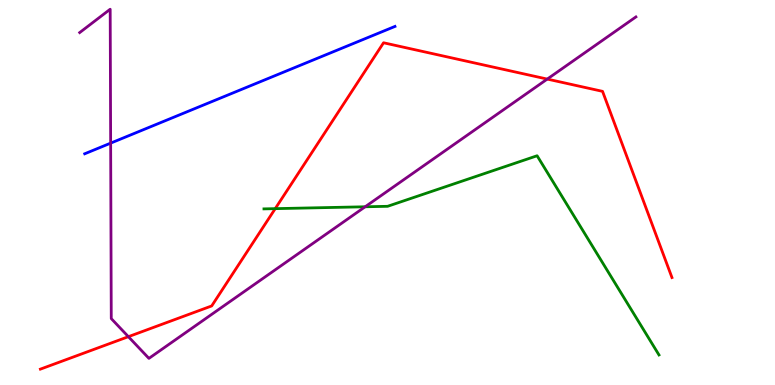[{'lines': ['blue', 'red'], 'intersections': []}, {'lines': ['green', 'red'], 'intersections': [{'x': 3.55, 'y': 4.58}]}, {'lines': ['purple', 'red'], 'intersections': [{'x': 1.66, 'y': 1.26}, {'x': 7.06, 'y': 7.95}]}, {'lines': ['blue', 'green'], 'intersections': []}, {'lines': ['blue', 'purple'], 'intersections': [{'x': 1.43, 'y': 6.28}]}, {'lines': ['green', 'purple'], 'intersections': [{'x': 4.71, 'y': 4.63}]}]